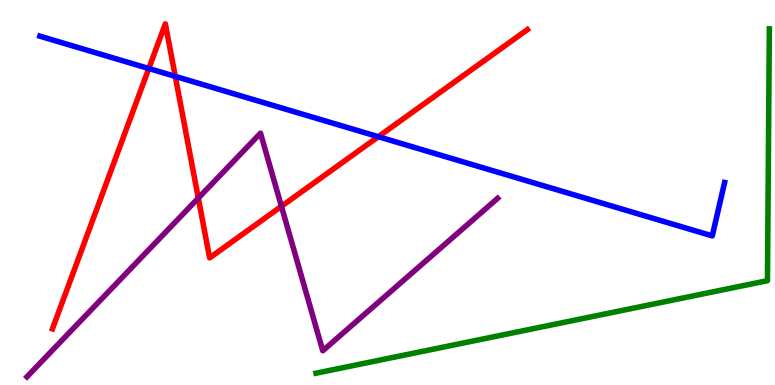[{'lines': ['blue', 'red'], 'intersections': [{'x': 1.92, 'y': 8.22}, {'x': 2.26, 'y': 8.02}, {'x': 4.88, 'y': 6.45}]}, {'lines': ['green', 'red'], 'intersections': []}, {'lines': ['purple', 'red'], 'intersections': [{'x': 2.56, 'y': 4.85}, {'x': 3.63, 'y': 4.64}]}, {'lines': ['blue', 'green'], 'intersections': []}, {'lines': ['blue', 'purple'], 'intersections': []}, {'lines': ['green', 'purple'], 'intersections': []}]